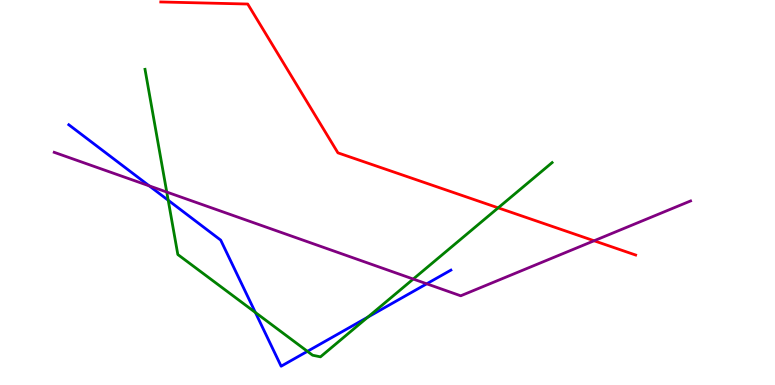[{'lines': ['blue', 'red'], 'intersections': []}, {'lines': ['green', 'red'], 'intersections': [{'x': 6.43, 'y': 4.6}]}, {'lines': ['purple', 'red'], 'intersections': [{'x': 7.67, 'y': 3.75}]}, {'lines': ['blue', 'green'], 'intersections': [{'x': 2.17, 'y': 4.8}, {'x': 3.3, 'y': 1.88}, {'x': 3.97, 'y': 0.874}, {'x': 4.75, 'y': 1.76}]}, {'lines': ['blue', 'purple'], 'intersections': [{'x': 1.93, 'y': 5.17}, {'x': 5.51, 'y': 2.63}]}, {'lines': ['green', 'purple'], 'intersections': [{'x': 2.15, 'y': 5.01}, {'x': 5.33, 'y': 2.75}]}]